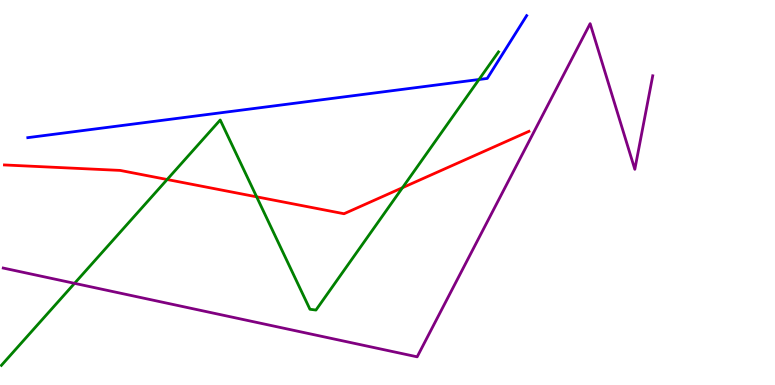[{'lines': ['blue', 'red'], 'intersections': []}, {'lines': ['green', 'red'], 'intersections': [{'x': 2.16, 'y': 5.34}, {'x': 3.31, 'y': 4.89}, {'x': 5.19, 'y': 5.12}]}, {'lines': ['purple', 'red'], 'intersections': []}, {'lines': ['blue', 'green'], 'intersections': [{'x': 6.18, 'y': 7.93}]}, {'lines': ['blue', 'purple'], 'intersections': []}, {'lines': ['green', 'purple'], 'intersections': [{'x': 0.962, 'y': 2.64}]}]